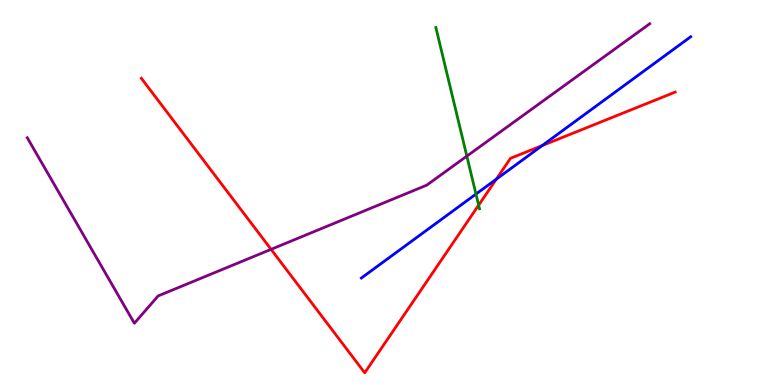[{'lines': ['blue', 'red'], 'intersections': [{'x': 6.4, 'y': 5.35}, {'x': 7.0, 'y': 6.22}]}, {'lines': ['green', 'red'], 'intersections': [{'x': 6.18, 'y': 4.67}]}, {'lines': ['purple', 'red'], 'intersections': [{'x': 3.5, 'y': 3.52}]}, {'lines': ['blue', 'green'], 'intersections': [{'x': 6.14, 'y': 4.96}]}, {'lines': ['blue', 'purple'], 'intersections': []}, {'lines': ['green', 'purple'], 'intersections': [{'x': 6.02, 'y': 5.94}]}]